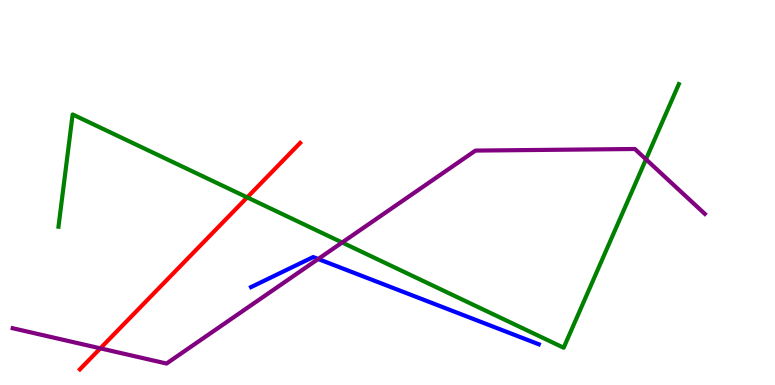[{'lines': ['blue', 'red'], 'intersections': []}, {'lines': ['green', 'red'], 'intersections': [{'x': 3.19, 'y': 4.87}]}, {'lines': ['purple', 'red'], 'intersections': [{'x': 1.29, 'y': 0.952}]}, {'lines': ['blue', 'green'], 'intersections': []}, {'lines': ['blue', 'purple'], 'intersections': [{'x': 4.11, 'y': 3.27}]}, {'lines': ['green', 'purple'], 'intersections': [{'x': 4.41, 'y': 3.7}, {'x': 8.34, 'y': 5.86}]}]